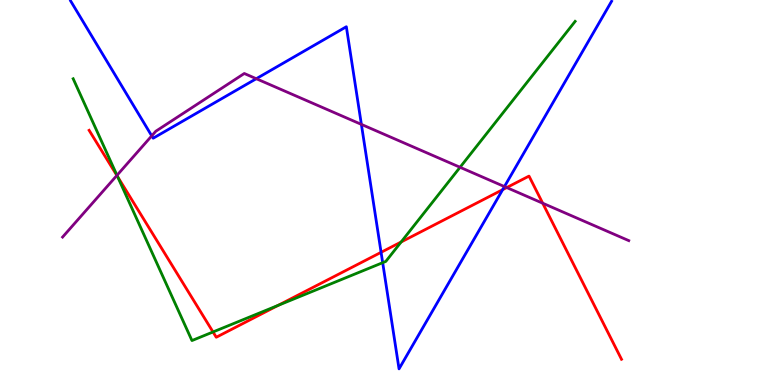[{'lines': ['blue', 'red'], 'intersections': [{'x': 4.92, 'y': 3.45}, {'x': 6.49, 'y': 5.07}]}, {'lines': ['green', 'red'], 'intersections': [{'x': 1.52, 'y': 5.41}, {'x': 2.75, 'y': 1.38}, {'x': 3.59, 'y': 2.07}, {'x': 5.18, 'y': 3.71}]}, {'lines': ['purple', 'red'], 'intersections': [{'x': 1.51, 'y': 5.44}, {'x': 6.54, 'y': 5.13}, {'x': 7.0, 'y': 4.72}]}, {'lines': ['blue', 'green'], 'intersections': [{'x': 4.94, 'y': 3.18}]}, {'lines': ['blue', 'purple'], 'intersections': [{'x': 1.96, 'y': 6.47}, {'x': 3.31, 'y': 7.96}, {'x': 4.66, 'y': 6.77}, {'x': 6.51, 'y': 5.15}]}, {'lines': ['green', 'purple'], 'intersections': [{'x': 1.51, 'y': 5.45}, {'x': 5.94, 'y': 5.65}]}]